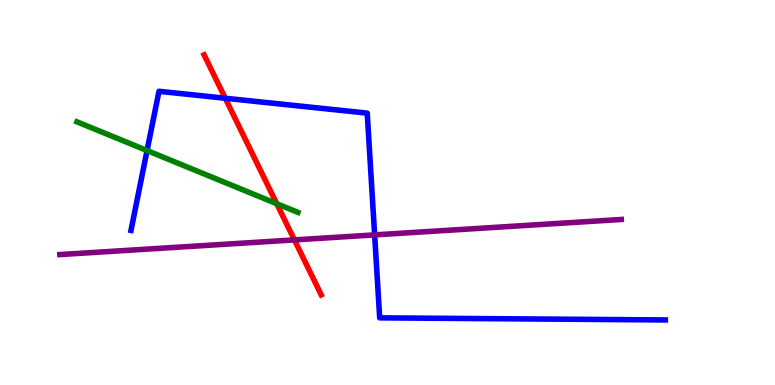[{'lines': ['blue', 'red'], 'intersections': [{'x': 2.91, 'y': 7.45}]}, {'lines': ['green', 'red'], 'intersections': [{'x': 3.57, 'y': 4.71}]}, {'lines': ['purple', 'red'], 'intersections': [{'x': 3.8, 'y': 3.77}]}, {'lines': ['blue', 'green'], 'intersections': [{'x': 1.9, 'y': 6.09}]}, {'lines': ['blue', 'purple'], 'intersections': [{'x': 4.83, 'y': 3.9}]}, {'lines': ['green', 'purple'], 'intersections': []}]